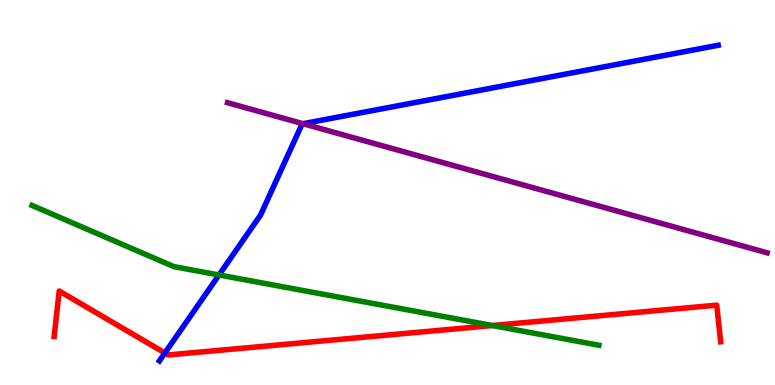[{'lines': ['blue', 'red'], 'intersections': [{'x': 2.13, 'y': 0.832}]}, {'lines': ['green', 'red'], 'intersections': [{'x': 6.35, 'y': 1.54}]}, {'lines': ['purple', 'red'], 'intersections': []}, {'lines': ['blue', 'green'], 'intersections': [{'x': 2.83, 'y': 2.86}]}, {'lines': ['blue', 'purple'], 'intersections': [{'x': 3.91, 'y': 6.79}]}, {'lines': ['green', 'purple'], 'intersections': []}]